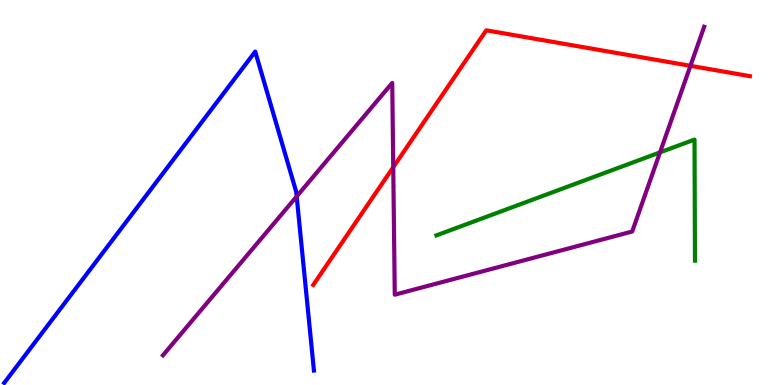[{'lines': ['blue', 'red'], 'intersections': []}, {'lines': ['green', 'red'], 'intersections': []}, {'lines': ['purple', 'red'], 'intersections': [{'x': 5.07, 'y': 5.66}, {'x': 8.91, 'y': 8.29}]}, {'lines': ['blue', 'green'], 'intersections': []}, {'lines': ['blue', 'purple'], 'intersections': [{'x': 3.83, 'y': 4.9}]}, {'lines': ['green', 'purple'], 'intersections': [{'x': 8.52, 'y': 6.04}]}]